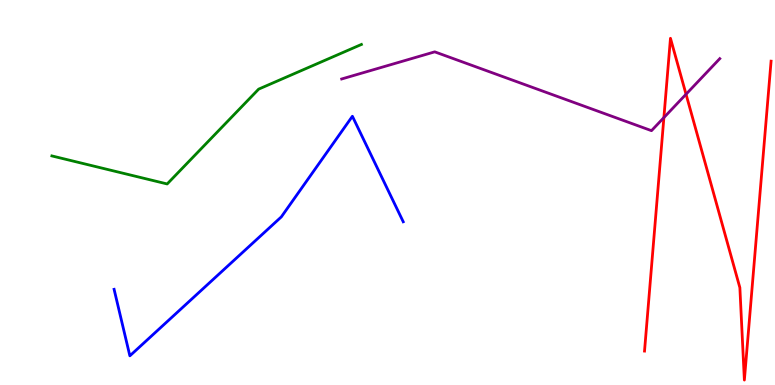[{'lines': ['blue', 'red'], 'intersections': []}, {'lines': ['green', 'red'], 'intersections': []}, {'lines': ['purple', 'red'], 'intersections': [{'x': 8.57, 'y': 6.95}, {'x': 8.85, 'y': 7.55}]}, {'lines': ['blue', 'green'], 'intersections': []}, {'lines': ['blue', 'purple'], 'intersections': []}, {'lines': ['green', 'purple'], 'intersections': []}]